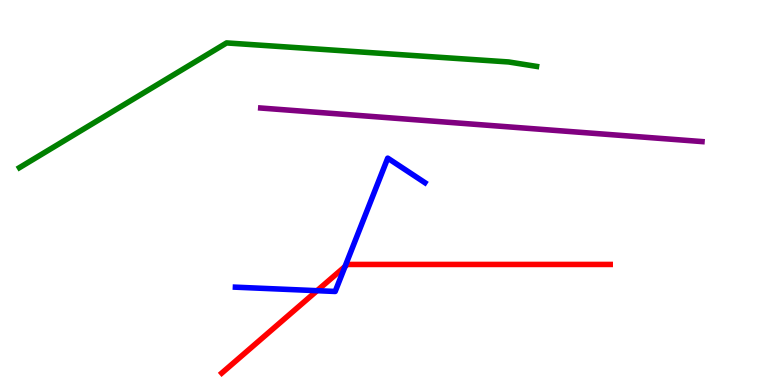[{'lines': ['blue', 'red'], 'intersections': [{'x': 4.09, 'y': 2.45}, {'x': 4.45, 'y': 3.08}]}, {'lines': ['green', 'red'], 'intersections': []}, {'lines': ['purple', 'red'], 'intersections': []}, {'lines': ['blue', 'green'], 'intersections': []}, {'lines': ['blue', 'purple'], 'intersections': []}, {'lines': ['green', 'purple'], 'intersections': []}]